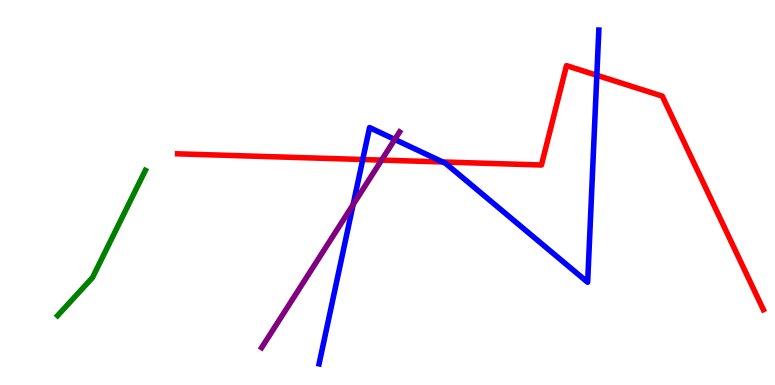[{'lines': ['blue', 'red'], 'intersections': [{'x': 4.68, 'y': 5.86}, {'x': 5.71, 'y': 5.79}, {'x': 7.7, 'y': 8.04}]}, {'lines': ['green', 'red'], 'intersections': []}, {'lines': ['purple', 'red'], 'intersections': [{'x': 4.92, 'y': 5.84}]}, {'lines': ['blue', 'green'], 'intersections': []}, {'lines': ['blue', 'purple'], 'intersections': [{'x': 4.56, 'y': 4.69}, {'x': 5.09, 'y': 6.38}]}, {'lines': ['green', 'purple'], 'intersections': []}]